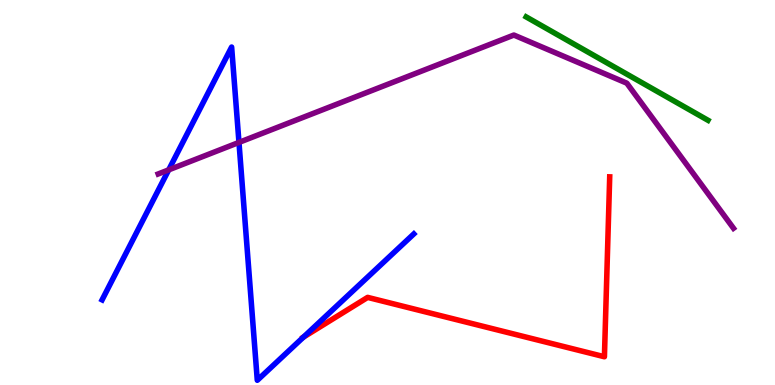[{'lines': ['blue', 'red'], 'intersections': [{'x': 3.92, 'y': 1.24}]}, {'lines': ['green', 'red'], 'intersections': []}, {'lines': ['purple', 'red'], 'intersections': []}, {'lines': ['blue', 'green'], 'intersections': []}, {'lines': ['blue', 'purple'], 'intersections': [{'x': 2.18, 'y': 5.59}, {'x': 3.08, 'y': 6.3}]}, {'lines': ['green', 'purple'], 'intersections': []}]